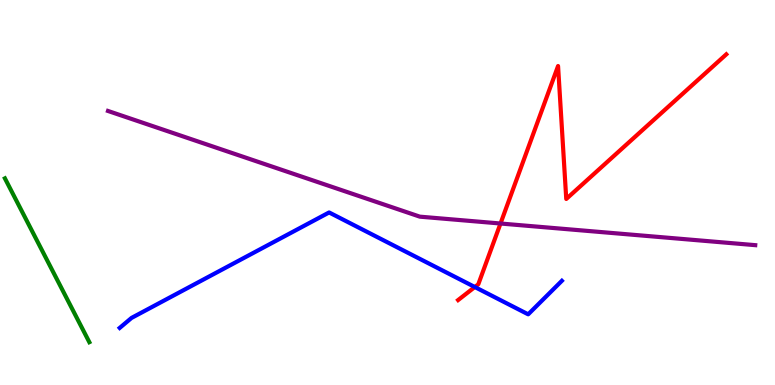[{'lines': ['blue', 'red'], 'intersections': [{'x': 6.13, 'y': 2.54}]}, {'lines': ['green', 'red'], 'intersections': []}, {'lines': ['purple', 'red'], 'intersections': [{'x': 6.46, 'y': 4.19}]}, {'lines': ['blue', 'green'], 'intersections': []}, {'lines': ['blue', 'purple'], 'intersections': []}, {'lines': ['green', 'purple'], 'intersections': []}]